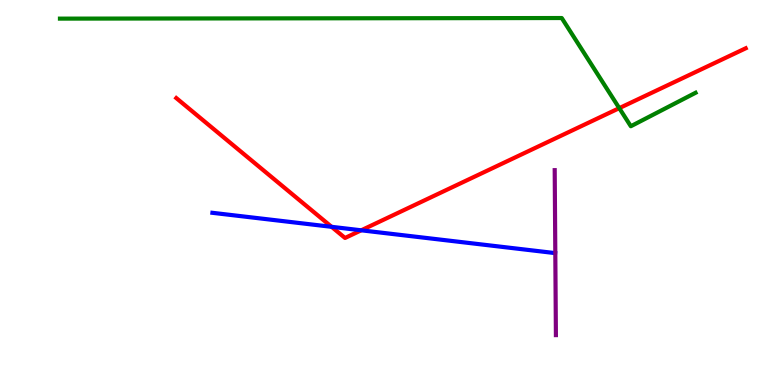[{'lines': ['blue', 'red'], 'intersections': [{'x': 4.28, 'y': 4.11}, {'x': 4.66, 'y': 4.02}]}, {'lines': ['green', 'red'], 'intersections': [{'x': 7.99, 'y': 7.19}]}, {'lines': ['purple', 'red'], 'intersections': []}, {'lines': ['blue', 'green'], 'intersections': []}, {'lines': ['blue', 'purple'], 'intersections': []}, {'lines': ['green', 'purple'], 'intersections': []}]